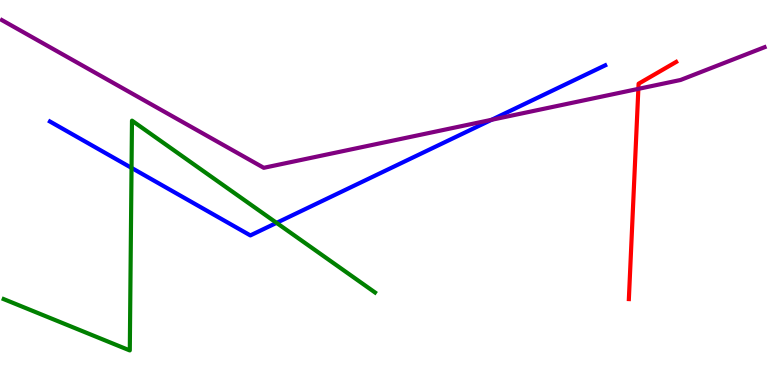[{'lines': ['blue', 'red'], 'intersections': []}, {'lines': ['green', 'red'], 'intersections': []}, {'lines': ['purple', 'red'], 'intersections': [{'x': 8.24, 'y': 7.69}]}, {'lines': ['blue', 'green'], 'intersections': [{'x': 1.7, 'y': 5.64}, {'x': 3.57, 'y': 4.21}]}, {'lines': ['blue', 'purple'], 'intersections': [{'x': 6.34, 'y': 6.89}]}, {'lines': ['green', 'purple'], 'intersections': []}]